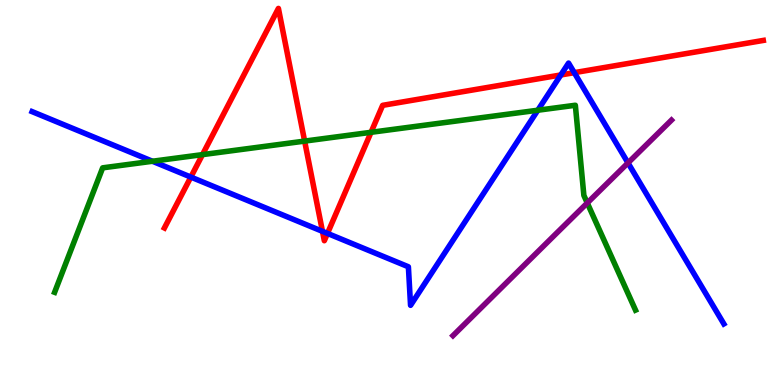[{'lines': ['blue', 'red'], 'intersections': [{'x': 2.46, 'y': 5.4}, {'x': 4.16, 'y': 3.99}, {'x': 4.23, 'y': 3.94}, {'x': 7.24, 'y': 8.05}, {'x': 7.41, 'y': 8.11}]}, {'lines': ['green', 'red'], 'intersections': [{'x': 2.61, 'y': 5.98}, {'x': 3.93, 'y': 6.34}, {'x': 4.79, 'y': 6.56}]}, {'lines': ['purple', 'red'], 'intersections': []}, {'lines': ['blue', 'green'], 'intersections': [{'x': 1.97, 'y': 5.81}, {'x': 6.94, 'y': 7.14}]}, {'lines': ['blue', 'purple'], 'intersections': [{'x': 8.1, 'y': 5.77}]}, {'lines': ['green', 'purple'], 'intersections': [{'x': 7.58, 'y': 4.73}]}]